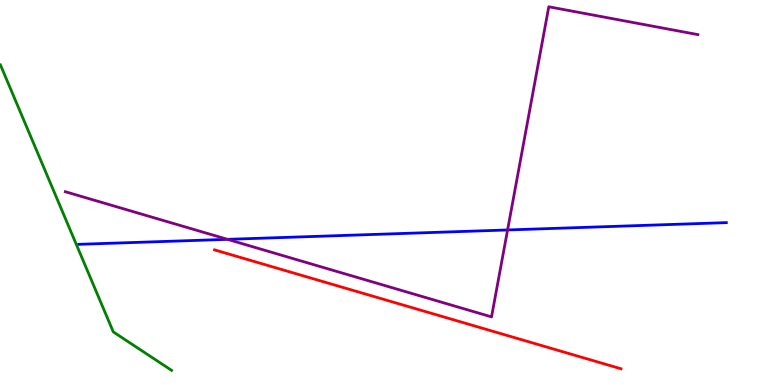[{'lines': ['blue', 'red'], 'intersections': []}, {'lines': ['green', 'red'], 'intersections': []}, {'lines': ['purple', 'red'], 'intersections': []}, {'lines': ['blue', 'green'], 'intersections': []}, {'lines': ['blue', 'purple'], 'intersections': [{'x': 2.94, 'y': 3.78}, {'x': 6.55, 'y': 4.03}]}, {'lines': ['green', 'purple'], 'intersections': []}]